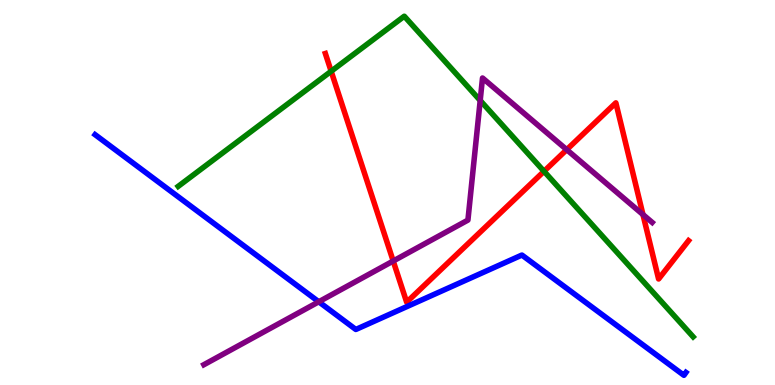[{'lines': ['blue', 'red'], 'intersections': []}, {'lines': ['green', 'red'], 'intersections': [{'x': 4.27, 'y': 8.15}, {'x': 7.02, 'y': 5.55}]}, {'lines': ['purple', 'red'], 'intersections': [{'x': 5.07, 'y': 3.22}, {'x': 7.31, 'y': 6.11}, {'x': 8.3, 'y': 4.43}]}, {'lines': ['blue', 'green'], 'intersections': []}, {'lines': ['blue', 'purple'], 'intersections': [{'x': 4.11, 'y': 2.16}]}, {'lines': ['green', 'purple'], 'intersections': [{'x': 6.2, 'y': 7.39}]}]